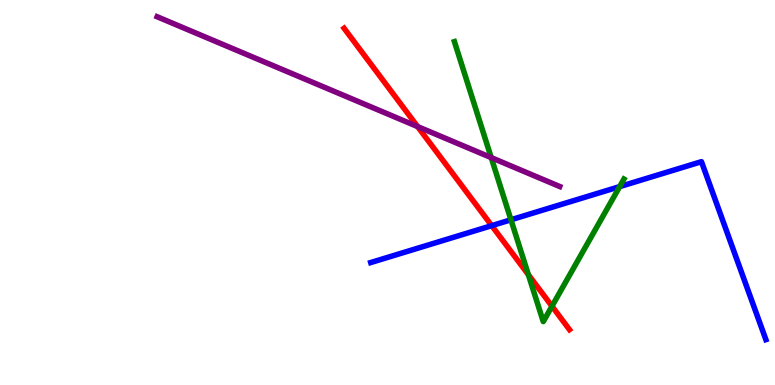[{'lines': ['blue', 'red'], 'intersections': [{'x': 6.34, 'y': 4.14}]}, {'lines': ['green', 'red'], 'intersections': [{'x': 6.82, 'y': 2.87}, {'x': 7.12, 'y': 2.05}]}, {'lines': ['purple', 'red'], 'intersections': [{'x': 5.39, 'y': 6.71}]}, {'lines': ['blue', 'green'], 'intersections': [{'x': 6.59, 'y': 4.29}, {'x': 8.0, 'y': 5.15}]}, {'lines': ['blue', 'purple'], 'intersections': []}, {'lines': ['green', 'purple'], 'intersections': [{'x': 6.34, 'y': 5.91}]}]